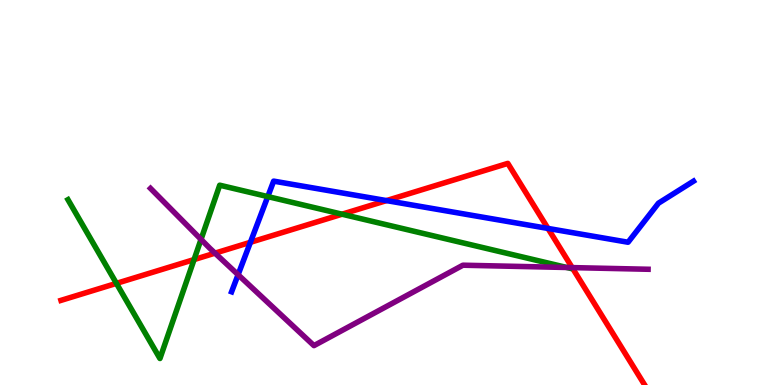[{'lines': ['blue', 'red'], 'intersections': [{'x': 3.23, 'y': 3.71}, {'x': 4.99, 'y': 4.79}, {'x': 7.07, 'y': 4.07}]}, {'lines': ['green', 'red'], 'intersections': [{'x': 1.5, 'y': 2.64}, {'x': 2.5, 'y': 3.26}, {'x': 4.41, 'y': 4.44}]}, {'lines': ['purple', 'red'], 'intersections': [{'x': 2.77, 'y': 3.42}, {'x': 7.38, 'y': 3.05}]}, {'lines': ['blue', 'green'], 'intersections': [{'x': 3.46, 'y': 4.89}]}, {'lines': ['blue', 'purple'], 'intersections': [{'x': 3.07, 'y': 2.86}]}, {'lines': ['green', 'purple'], 'intersections': [{'x': 2.59, 'y': 3.78}, {'x': 7.31, 'y': 3.05}]}]